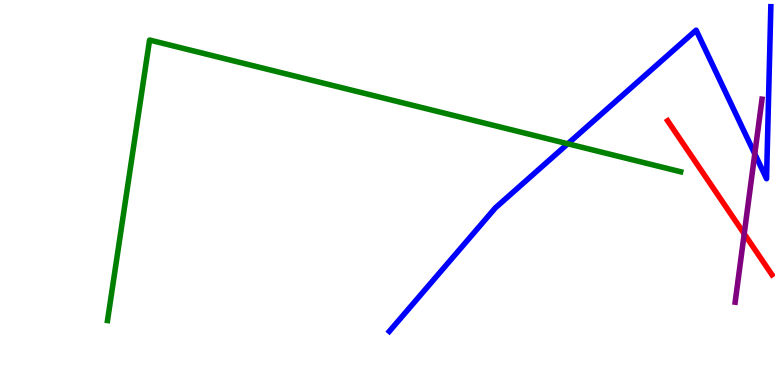[{'lines': ['blue', 'red'], 'intersections': []}, {'lines': ['green', 'red'], 'intersections': []}, {'lines': ['purple', 'red'], 'intersections': [{'x': 9.6, 'y': 3.93}]}, {'lines': ['blue', 'green'], 'intersections': [{'x': 7.33, 'y': 6.27}]}, {'lines': ['blue', 'purple'], 'intersections': [{'x': 9.74, 'y': 6.0}]}, {'lines': ['green', 'purple'], 'intersections': []}]